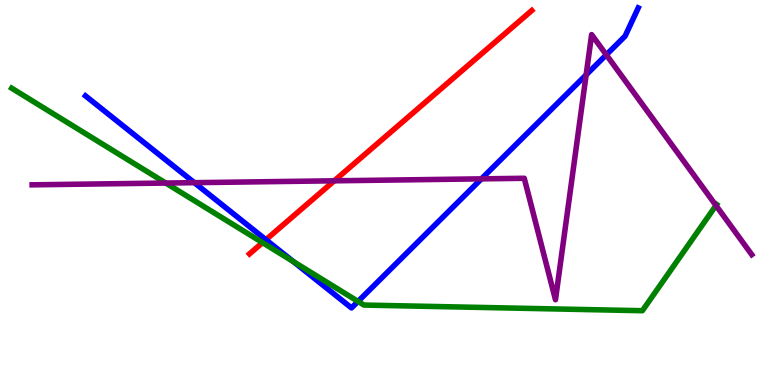[{'lines': ['blue', 'red'], 'intersections': [{'x': 3.43, 'y': 3.77}]}, {'lines': ['green', 'red'], 'intersections': [{'x': 3.39, 'y': 3.7}]}, {'lines': ['purple', 'red'], 'intersections': [{'x': 4.31, 'y': 5.3}]}, {'lines': ['blue', 'green'], 'intersections': [{'x': 3.79, 'y': 3.2}, {'x': 4.62, 'y': 2.17}]}, {'lines': ['blue', 'purple'], 'intersections': [{'x': 2.51, 'y': 5.26}, {'x': 6.21, 'y': 5.35}, {'x': 7.56, 'y': 8.06}, {'x': 7.82, 'y': 8.58}]}, {'lines': ['green', 'purple'], 'intersections': [{'x': 2.14, 'y': 5.25}, {'x': 9.24, 'y': 4.66}]}]